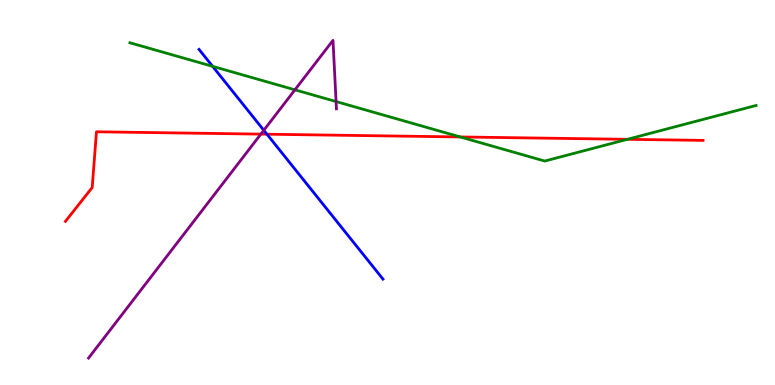[{'lines': ['blue', 'red'], 'intersections': [{'x': 3.44, 'y': 6.51}]}, {'lines': ['green', 'red'], 'intersections': [{'x': 5.94, 'y': 6.44}, {'x': 8.1, 'y': 6.38}]}, {'lines': ['purple', 'red'], 'intersections': [{'x': 3.37, 'y': 6.52}]}, {'lines': ['blue', 'green'], 'intersections': [{'x': 2.74, 'y': 8.28}]}, {'lines': ['blue', 'purple'], 'intersections': [{'x': 3.4, 'y': 6.62}]}, {'lines': ['green', 'purple'], 'intersections': [{'x': 3.81, 'y': 7.67}, {'x': 4.34, 'y': 7.36}]}]